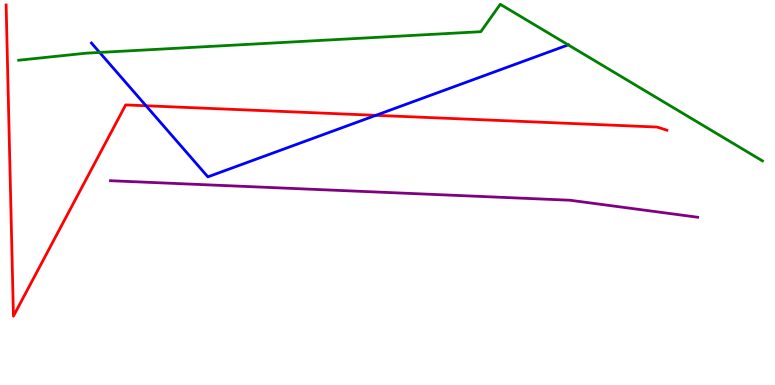[{'lines': ['blue', 'red'], 'intersections': [{'x': 1.88, 'y': 7.25}, {'x': 4.85, 'y': 7.0}]}, {'lines': ['green', 'red'], 'intersections': []}, {'lines': ['purple', 'red'], 'intersections': []}, {'lines': ['blue', 'green'], 'intersections': [{'x': 1.29, 'y': 8.64}, {'x': 7.33, 'y': 8.83}]}, {'lines': ['blue', 'purple'], 'intersections': []}, {'lines': ['green', 'purple'], 'intersections': []}]